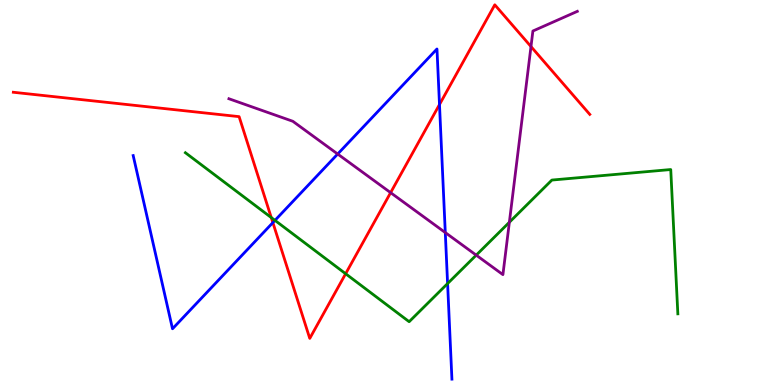[{'lines': ['blue', 'red'], 'intersections': [{'x': 3.52, 'y': 4.22}, {'x': 5.67, 'y': 7.28}]}, {'lines': ['green', 'red'], 'intersections': [{'x': 3.5, 'y': 4.35}, {'x': 4.46, 'y': 2.89}]}, {'lines': ['purple', 'red'], 'intersections': [{'x': 5.04, 'y': 5.0}, {'x': 6.85, 'y': 8.79}]}, {'lines': ['blue', 'green'], 'intersections': [{'x': 3.55, 'y': 4.28}, {'x': 5.78, 'y': 2.63}]}, {'lines': ['blue', 'purple'], 'intersections': [{'x': 4.36, 'y': 6.0}, {'x': 5.75, 'y': 3.96}]}, {'lines': ['green', 'purple'], 'intersections': [{'x': 6.14, 'y': 3.37}, {'x': 6.57, 'y': 4.23}]}]